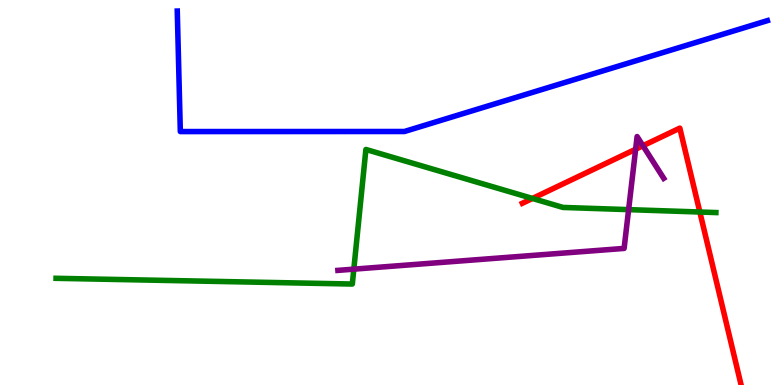[{'lines': ['blue', 'red'], 'intersections': []}, {'lines': ['green', 'red'], 'intersections': [{'x': 6.87, 'y': 4.85}, {'x': 9.03, 'y': 4.49}]}, {'lines': ['purple', 'red'], 'intersections': [{'x': 8.2, 'y': 6.12}, {'x': 8.3, 'y': 6.21}]}, {'lines': ['blue', 'green'], 'intersections': []}, {'lines': ['blue', 'purple'], 'intersections': []}, {'lines': ['green', 'purple'], 'intersections': [{'x': 4.57, 'y': 3.01}, {'x': 8.11, 'y': 4.55}]}]